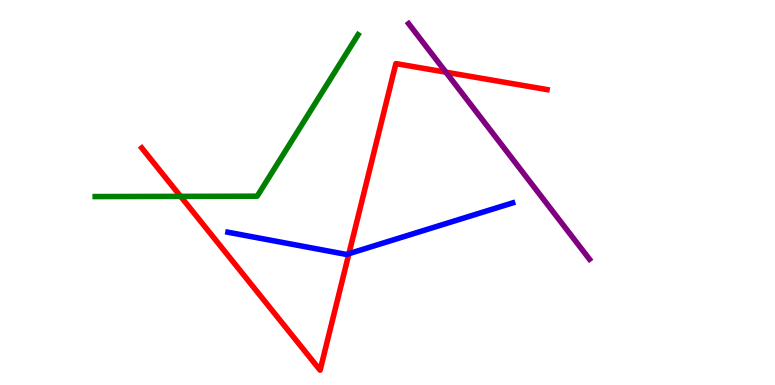[{'lines': ['blue', 'red'], 'intersections': [{'x': 4.5, 'y': 3.41}]}, {'lines': ['green', 'red'], 'intersections': [{'x': 2.33, 'y': 4.9}]}, {'lines': ['purple', 'red'], 'intersections': [{'x': 5.75, 'y': 8.12}]}, {'lines': ['blue', 'green'], 'intersections': []}, {'lines': ['blue', 'purple'], 'intersections': []}, {'lines': ['green', 'purple'], 'intersections': []}]